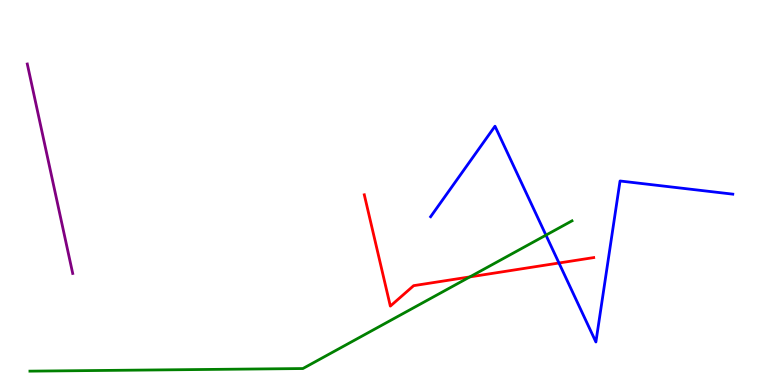[{'lines': ['blue', 'red'], 'intersections': [{'x': 7.21, 'y': 3.17}]}, {'lines': ['green', 'red'], 'intersections': [{'x': 6.06, 'y': 2.81}]}, {'lines': ['purple', 'red'], 'intersections': []}, {'lines': ['blue', 'green'], 'intersections': [{'x': 7.04, 'y': 3.89}]}, {'lines': ['blue', 'purple'], 'intersections': []}, {'lines': ['green', 'purple'], 'intersections': []}]